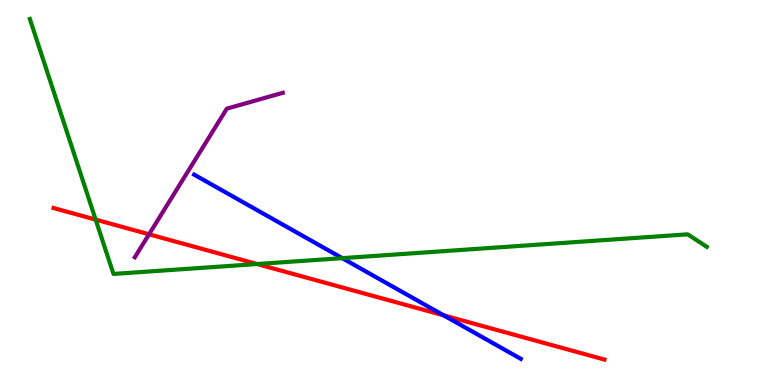[{'lines': ['blue', 'red'], 'intersections': [{'x': 5.72, 'y': 1.81}]}, {'lines': ['green', 'red'], 'intersections': [{'x': 1.23, 'y': 4.3}, {'x': 3.32, 'y': 3.14}]}, {'lines': ['purple', 'red'], 'intersections': [{'x': 1.92, 'y': 3.91}]}, {'lines': ['blue', 'green'], 'intersections': [{'x': 4.42, 'y': 3.29}]}, {'lines': ['blue', 'purple'], 'intersections': []}, {'lines': ['green', 'purple'], 'intersections': []}]